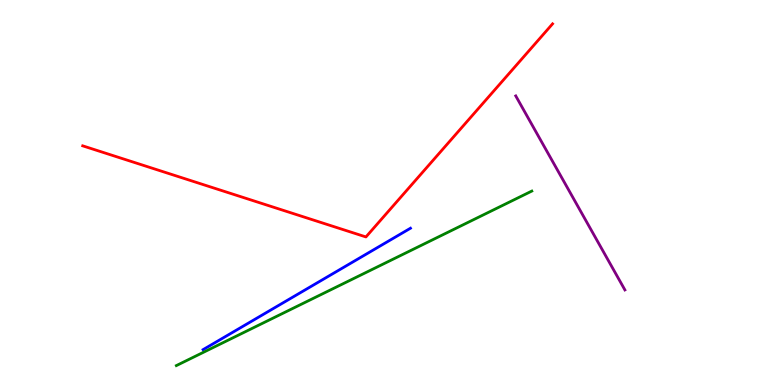[{'lines': ['blue', 'red'], 'intersections': []}, {'lines': ['green', 'red'], 'intersections': []}, {'lines': ['purple', 'red'], 'intersections': []}, {'lines': ['blue', 'green'], 'intersections': []}, {'lines': ['blue', 'purple'], 'intersections': []}, {'lines': ['green', 'purple'], 'intersections': []}]